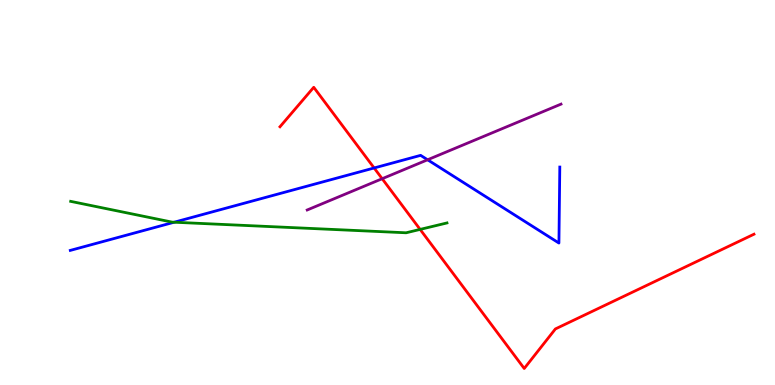[{'lines': ['blue', 'red'], 'intersections': [{'x': 4.83, 'y': 5.64}]}, {'lines': ['green', 'red'], 'intersections': [{'x': 5.42, 'y': 4.04}]}, {'lines': ['purple', 'red'], 'intersections': [{'x': 4.93, 'y': 5.36}]}, {'lines': ['blue', 'green'], 'intersections': [{'x': 2.25, 'y': 4.23}]}, {'lines': ['blue', 'purple'], 'intersections': [{'x': 5.52, 'y': 5.85}]}, {'lines': ['green', 'purple'], 'intersections': []}]